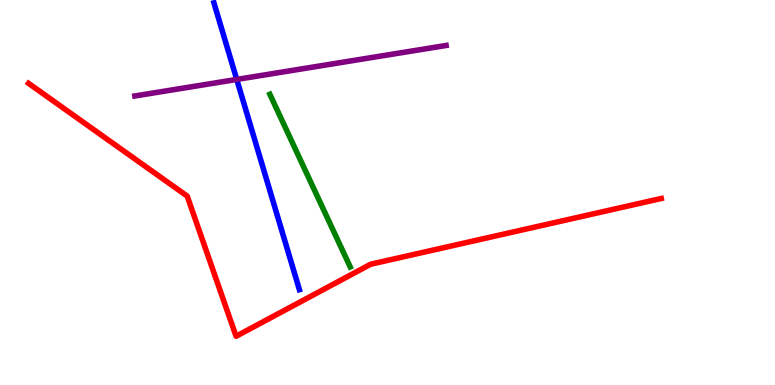[{'lines': ['blue', 'red'], 'intersections': []}, {'lines': ['green', 'red'], 'intersections': []}, {'lines': ['purple', 'red'], 'intersections': []}, {'lines': ['blue', 'green'], 'intersections': []}, {'lines': ['blue', 'purple'], 'intersections': [{'x': 3.05, 'y': 7.94}]}, {'lines': ['green', 'purple'], 'intersections': []}]